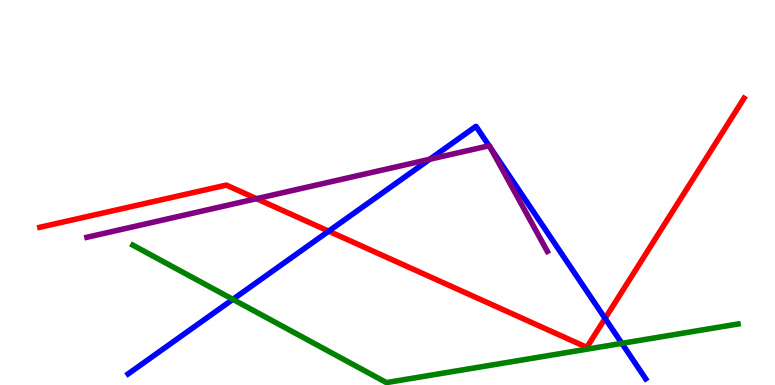[{'lines': ['blue', 'red'], 'intersections': [{'x': 4.24, 'y': 4.0}, {'x': 7.81, 'y': 1.73}]}, {'lines': ['green', 'red'], 'intersections': []}, {'lines': ['purple', 'red'], 'intersections': [{'x': 3.31, 'y': 4.84}]}, {'lines': ['blue', 'green'], 'intersections': [{'x': 3.0, 'y': 2.22}, {'x': 8.02, 'y': 1.08}]}, {'lines': ['blue', 'purple'], 'intersections': [{'x': 5.54, 'y': 5.86}, {'x': 6.31, 'y': 6.21}, {'x': 6.33, 'y': 6.16}]}, {'lines': ['green', 'purple'], 'intersections': []}]